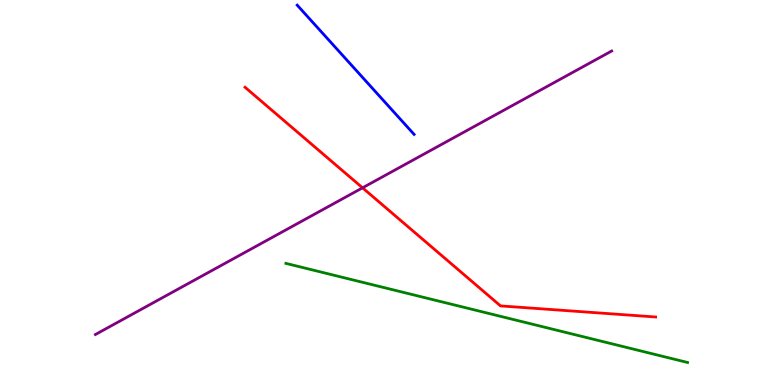[{'lines': ['blue', 'red'], 'intersections': []}, {'lines': ['green', 'red'], 'intersections': []}, {'lines': ['purple', 'red'], 'intersections': [{'x': 4.68, 'y': 5.12}]}, {'lines': ['blue', 'green'], 'intersections': []}, {'lines': ['blue', 'purple'], 'intersections': []}, {'lines': ['green', 'purple'], 'intersections': []}]